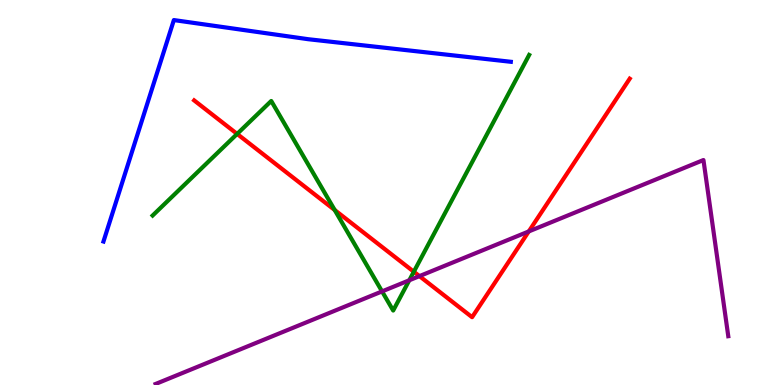[{'lines': ['blue', 'red'], 'intersections': []}, {'lines': ['green', 'red'], 'intersections': [{'x': 3.06, 'y': 6.52}, {'x': 4.32, 'y': 4.54}, {'x': 5.34, 'y': 2.94}]}, {'lines': ['purple', 'red'], 'intersections': [{'x': 5.41, 'y': 2.83}, {'x': 6.82, 'y': 3.99}]}, {'lines': ['blue', 'green'], 'intersections': []}, {'lines': ['blue', 'purple'], 'intersections': []}, {'lines': ['green', 'purple'], 'intersections': [{'x': 4.93, 'y': 2.43}, {'x': 5.28, 'y': 2.72}]}]